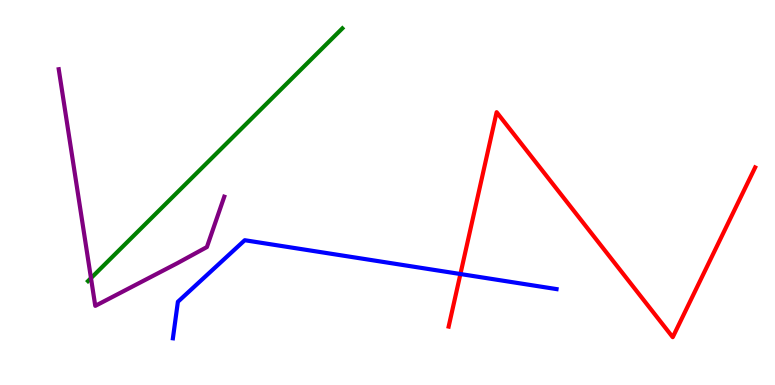[{'lines': ['blue', 'red'], 'intersections': [{'x': 5.94, 'y': 2.88}]}, {'lines': ['green', 'red'], 'intersections': []}, {'lines': ['purple', 'red'], 'intersections': []}, {'lines': ['blue', 'green'], 'intersections': []}, {'lines': ['blue', 'purple'], 'intersections': []}, {'lines': ['green', 'purple'], 'intersections': [{'x': 1.17, 'y': 2.78}]}]